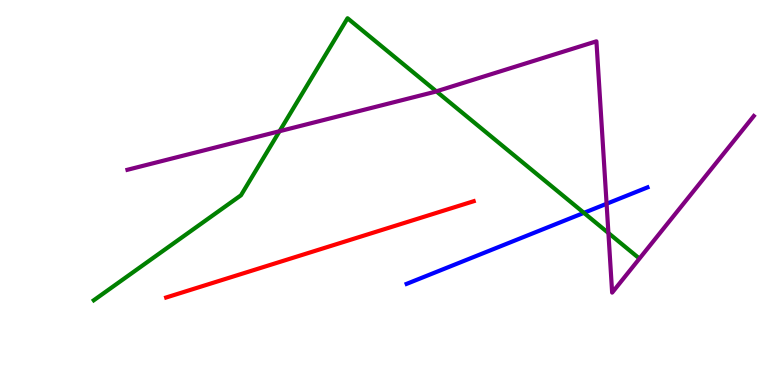[{'lines': ['blue', 'red'], 'intersections': []}, {'lines': ['green', 'red'], 'intersections': []}, {'lines': ['purple', 'red'], 'intersections': []}, {'lines': ['blue', 'green'], 'intersections': [{'x': 7.53, 'y': 4.47}]}, {'lines': ['blue', 'purple'], 'intersections': [{'x': 7.83, 'y': 4.71}]}, {'lines': ['green', 'purple'], 'intersections': [{'x': 3.61, 'y': 6.59}, {'x': 5.63, 'y': 7.63}, {'x': 7.85, 'y': 3.95}]}]